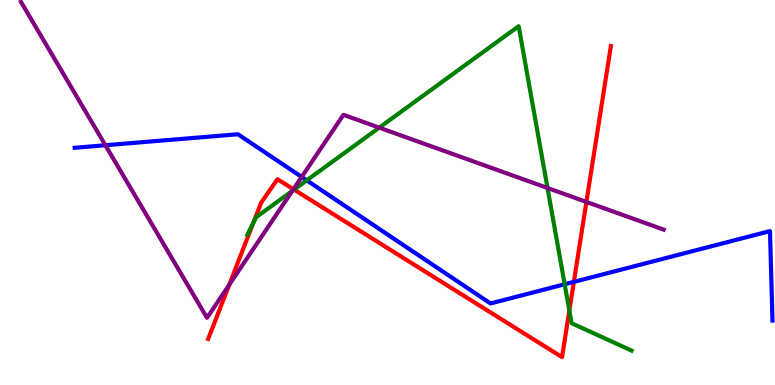[{'lines': ['blue', 'red'], 'intersections': [{'x': 7.4, 'y': 2.68}]}, {'lines': ['green', 'red'], 'intersections': [{'x': 3.27, 'y': 4.21}, {'x': 3.79, 'y': 5.08}, {'x': 7.35, 'y': 1.93}]}, {'lines': ['purple', 'red'], 'intersections': [{'x': 2.96, 'y': 2.6}, {'x': 3.79, 'y': 5.09}, {'x': 7.57, 'y': 4.76}]}, {'lines': ['blue', 'green'], 'intersections': [{'x': 3.96, 'y': 5.32}, {'x': 7.29, 'y': 2.62}]}, {'lines': ['blue', 'purple'], 'intersections': [{'x': 1.36, 'y': 6.23}, {'x': 3.89, 'y': 5.4}]}, {'lines': ['green', 'purple'], 'intersections': [{'x': 3.77, 'y': 5.04}, {'x': 4.89, 'y': 6.68}, {'x': 7.06, 'y': 5.12}]}]